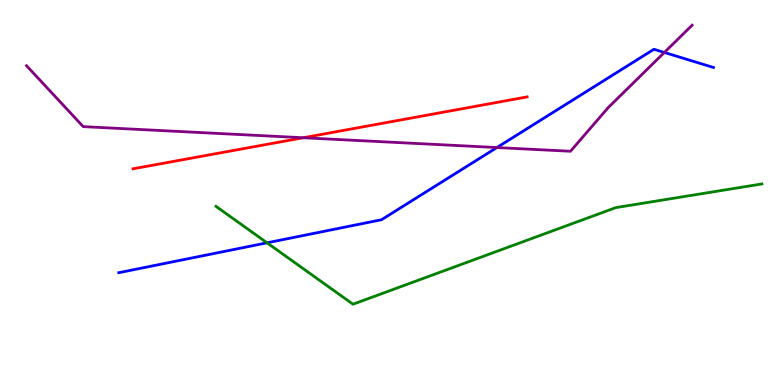[{'lines': ['blue', 'red'], 'intersections': []}, {'lines': ['green', 'red'], 'intersections': []}, {'lines': ['purple', 'red'], 'intersections': [{'x': 3.91, 'y': 6.42}]}, {'lines': ['blue', 'green'], 'intersections': [{'x': 3.45, 'y': 3.69}]}, {'lines': ['blue', 'purple'], 'intersections': [{'x': 6.41, 'y': 6.17}, {'x': 8.57, 'y': 8.64}]}, {'lines': ['green', 'purple'], 'intersections': []}]